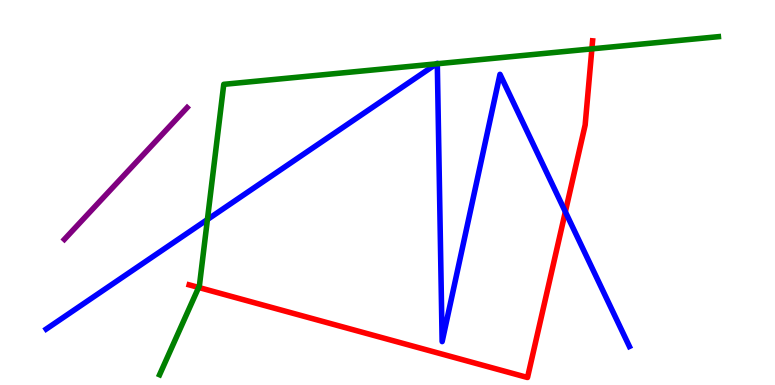[{'lines': ['blue', 'red'], 'intersections': [{'x': 7.29, 'y': 4.5}]}, {'lines': ['green', 'red'], 'intersections': [{'x': 2.56, 'y': 2.53}, {'x': 7.64, 'y': 8.73}]}, {'lines': ['purple', 'red'], 'intersections': []}, {'lines': ['blue', 'green'], 'intersections': [{'x': 2.68, 'y': 4.3}, {'x': 5.63, 'y': 8.34}, {'x': 5.64, 'y': 8.34}]}, {'lines': ['blue', 'purple'], 'intersections': []}, {'lines': ['green', 'purple'], 'intersections': []}]